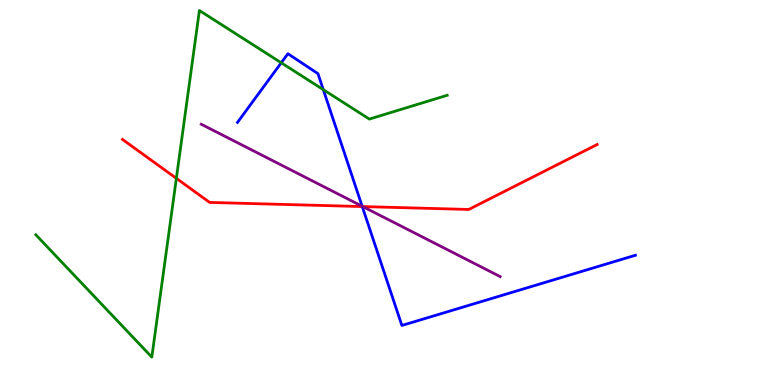[{'lines': ['blue', 'red'], 'intersections': [{'x': 4.67, 'y': 4.63}]}, {'lines': ['green', 'red'], 'intersections': [{'x': 2.28, 'y': 5.37}]}, {'lines': ['purple', 'red'], 'intersections': [{'x': 4.68, 'y': 4.63}]}, {'lines': ['blue', 'green'], 'intersections': [{'x': 3.63, 'y': 8.37}, {'x': 4.17, 'y': 7.67}]}, {'lines': ['blue', 'purple'], 'intersections': [{'x': 4.67, 'y': 4.64}]}, {'lines': ['green', 'purple'], 'intersections': []}]